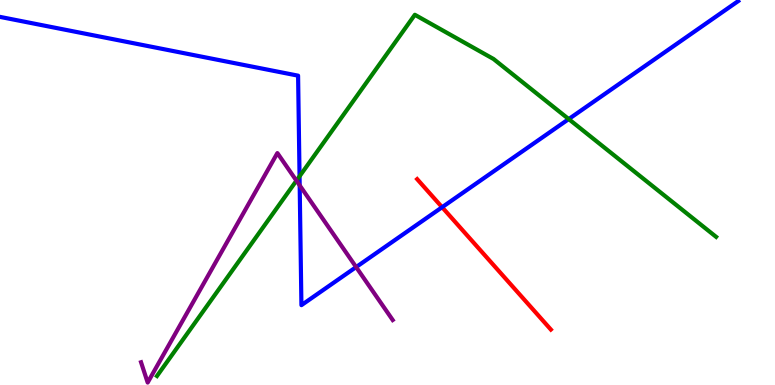[{'lines': ['blue', 'red'], 'intersections': [{'x': 5.7, 'y': 4.62}]}, {'lines': ['green', 'red'], 'intersections': []}, {'lines': ['purple', 'red'], 'intersections': []}, {'lines': ['blue', 'green'], 'intersections': [{'x': 3.87, 'y': 5.42}, {'x': 7.34, 'y': 6.91}]}, {'lines': ['blue', 'purple'], 'intersections': [{'x': 3.87, 'y': 5.19}, {'x': 4.6, 'y': 3.06}]}, {'lines': ['green', 'purple'], 'intersections': [{'x': 3.82, 'y': 5.31}]}]